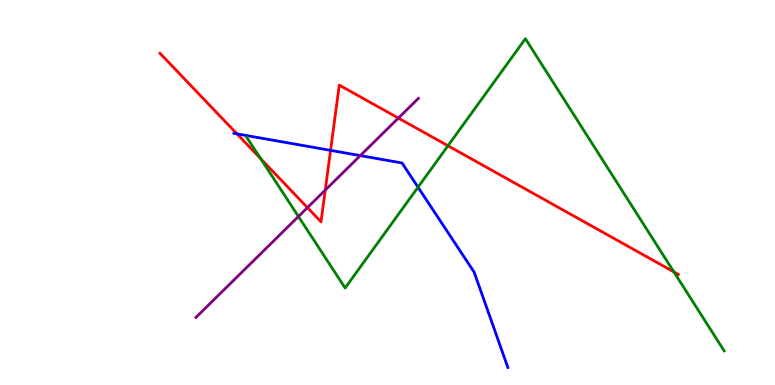[{'lines': ['blue', 'red'], 'intersections': [{'x': 3.06, 'y': 6.52}, {'x': 4.27, 'y': 6.09}]}, {'lines': ['green', 'red'], 'intersections': [{'x': 3.36, 'y': 5.88}, {'x': 5.78, 'y': 6.21}, {'x': 8.7, 'y': 2.94}]}, {'lines': ['purple', 'red'], 'intersections': [{'x': 3.97, 'y': 4.61}, {'x': 4.2, 'y': 5.06}, {'x': 5.14, 'y': 6.93}]}, {'lines': ['blue', 'green'], 'intersections': [{'x': 5.39, 'y': 5.14}]}, {'lines': ['blue', 'purple'], 'intersections': [{'x': 4.65, 'y': 5.96}]}, {'lines': ['green', 'purple'], 'intersections': [{'x': 3.85, 'y': 4.38}]}]